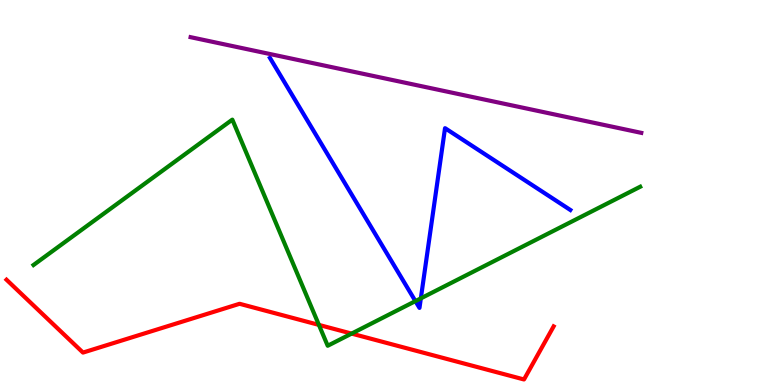[{'lines': ['blue', 'red'], 'intersections': []}, {'lines': ['green', 'red'], 'intersections': [{'x': 4.11, 'y': 1.56}, {'x': 4.54, 'y': 1.34}]}, {'lines': ['purple', 'red'], 'intersections': []}, {'lines': ['blue', 'green'], 'intersections': [{'x': 5.36, 'y': 2.18}, {'x': 5.43, 'y': 2.25}]}, {'lines': ['blue', 'purple'], 'intersections': []}, {'lines': ['green', 'purple'], 'intersections': []}]